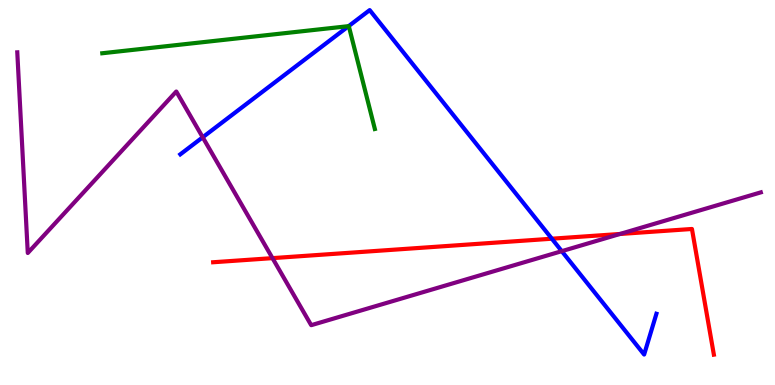[{'lines': ['blue', 'red'], 'intersections': [{'x': 7.12, 'y': 3.8}]}, {'lines': ['green', 'red'], 'intersections': []}, {'lines': ['purple', 'red'], 'intersections': [{'x': 3.52, 'y': 3.3}, {'x': 8.0, 'y': 3.92}]}, {'lines': ['blue', 'green'], 'intersections': [{'x': 4.5, 'y': 9.32}]}, {'lines': ['blue', 'purple'], 'intersections': [{'x': 2.62, 'y': 6.43}, {'x': 7.25, 'y': 3.48}]}, {'lines': ['green', 'purple'], 'intersections': []}]